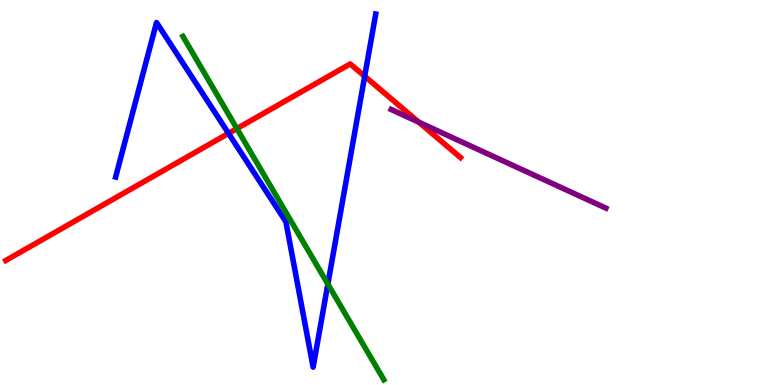[{'lines': ['blue', 'red'], 'intersections': [{'x': 2.95, 'y': 6.54}, {'x': 4.71, 'y': 8.02}]}, {'lines': ['green', 'red'], 'intersections': [{'x': 3.06, 'y': 6.66}]}, {'lines': ['purple', 'red'], 'intersections': [{'x': 5.4, 'y': 6.83}]}, {'lines': ['blue', 'green'], 'intersections': [{'x': 4.23, 'y': 2.62}]}, {'lines': ['blue', 'purple'], 'intersections': []}, {'lines': ['green', 'purple'], 'intersections': []}]